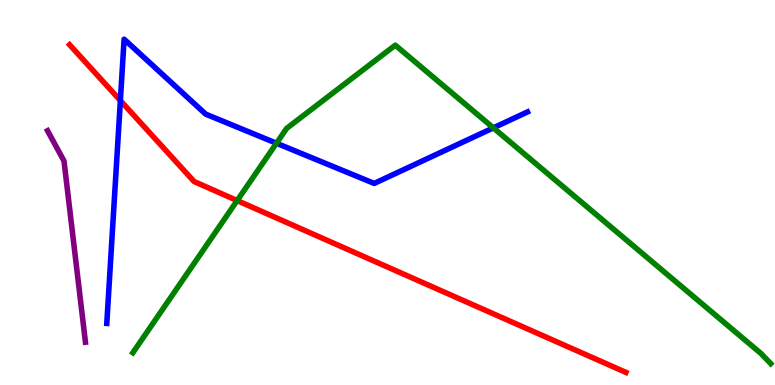[{'lines': ['blue', 'red'], 'intersections': [{'x': 1.55, 'y': 7.39}]}, {'lines': ['green', 'red'], 'intersections': [{'x': 3.06, 'y': 4.79}]}, {'lines': ['purple', 'red'], 'intersections': []}, {'lines': ['blue', 'green'], 'intersections': [{'x': 3.57, 'y': 6.28}, {'x': 6.37, 'y': 6.68}]}, {'lines': ['blue', 'purple'], 'intersections': []}, {'lines': ['green', 'purple'], 'intersections': []}]